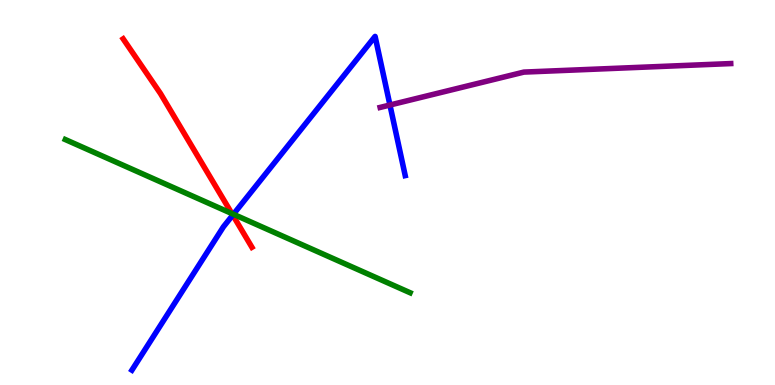[{'lines': ['blue', 'red'], 'intersections': [{'x': 3.0, 'y': 4.41}]}, {'lines': ['green', 'red'], 'intersections': [{'x': 2.99, 'y': 4.45}]}, {'lines': ['purple', 'red'], 'intersections': []}, {'lines': ['blue', 'green'], 'intersections': [{'x': 3.01, 'y': 4.44}]}, {'lines': ['blue', 'purple'], 'intersections': [{'x': 5.03, 'y': 7.27}]}, {'lines': ['green', 'purple'], 'intersections': []}]